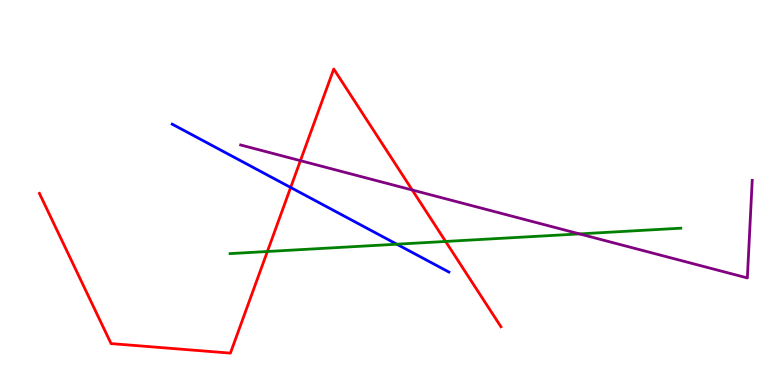[{'lines': ['blue', 'red'], 'intersections': [{'x': 3.75, 'y': 5.13}]}, {'lines': ['green', 'red'], 'intersections': [{'x': 3.45, 'y': 3.47}, {'x': 5.75, 'y': 3.73}]}, {'lines': ['purple', 'red'], 'intersections': [{'x': 3.88, 'y': 5.83}, {'x': 5.32, 'y': 5.06}]}, {'lines': ['blue', 'green'], 'intersections': [{'x': 5.12, 'y': 3.66}]}, {'lines': ['blue', 'purple'], 'intersections': []}, {'lines': ['green', 'purple'], 'intersections': [{'x': 7.48, 'y': 3.92}]}]